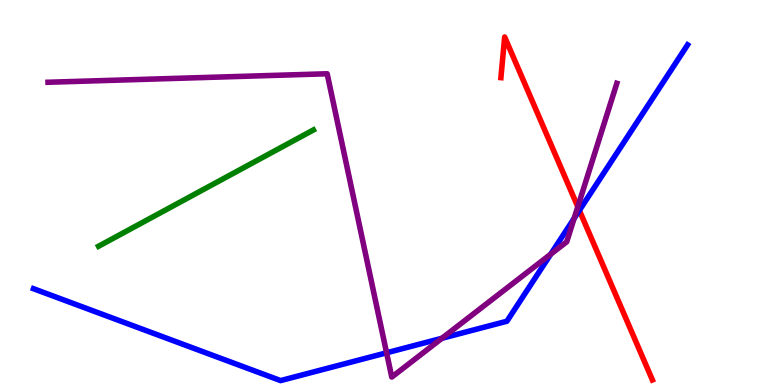[{'lines': ['blue', 'red'], 'intersections': [{'x': 7.48, 'y': 4.54}]}, {'lines': ['green', 'red'], 'intersections': []}, {'lines': ['purple', 'red'], 'intersections': [{'x': 7.46, 'y': 4.63}]}, {'lines': ['blue', 'green'], 'intersections': []}, {'lines': ['blue', 'purple'], 'intersections': [{'x': 4.99, 'y': 0.836}, {'x': 5.7, 'y': 1.21}, {'x': 7.11, 'y': 3.4}, {'x': 7.41, 'y': 4.33}]}, {'lines': ['green', 'purple'], 'intersections': []}]